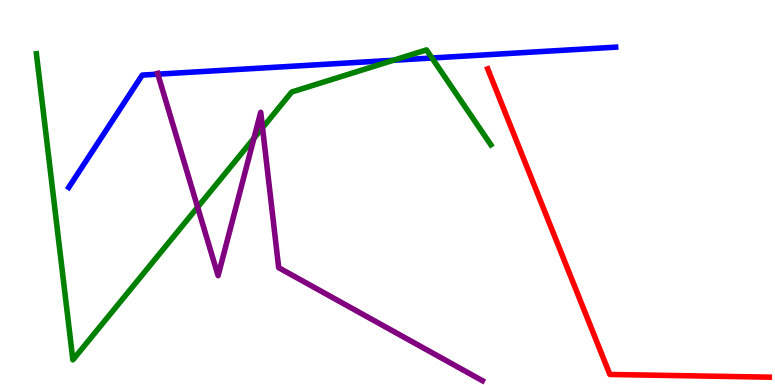[{'lines': ['blue', 'red'], 'intersections': []}, {'lines': ['green', 'red'], 'intersections': []}, {'lines': ['purple', 'red'], 'intersections': []}, {'lines': ['blue', 'green'], 'intersections': [{'x': 5.07, 'y': 8.43}, {'x': 5.57, 'y': 8.49}]}, {'lines': ['blue', 'purple'], 'intersections': [{'x': 2.04, 'y': 8.07}]}, {'lines': ['green', 'purple'], 'intersections': [{'x': 2.55, 'y': 4.62}, {'x': 3.28, 'y': 6.41}, {'x': 3.39, 'y': 6.68}]}]